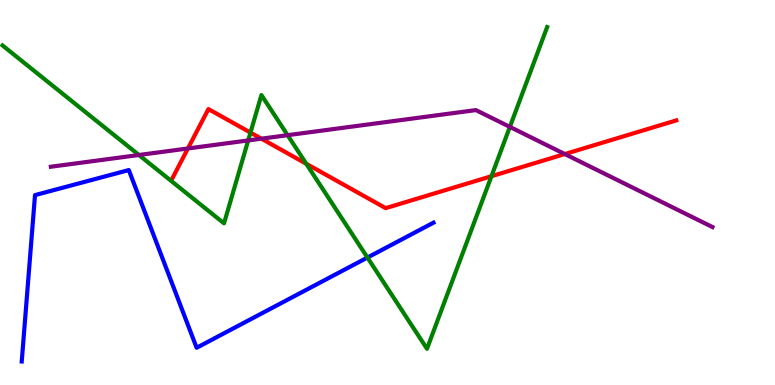[{'lines': ['blue', 'red'], 'intersections': []}, {'lines': ['green', 'red'], 'intersections': [{'x': 3.23, 'y': 6.56}, {'x': 3.95, 'y': 5.75}, {'x': 6.34, 'y': 5.42}]}, {'lines': ['purple', 'red'], 'intersections': [{'x': 2.42, 'y': 6.14}, {'x': 3.37, 'y': 6.4}, {'x': 7.29, 'y': 6.0}]}, {'lines': ['blue', 'green'], 'intersections': [{'x': 4.74, 'y': 3.31}]}, {'lines': ['blue', 'purple'], 'intersections': []}, {'lines': ['green', 'purple'], 'intersections': [{'x': 1.79, 'y': 5.97}, {'x': 3.2, 'y': 6.35}, {'x': 3.71, 'y': 6.49}, {'x': 6.58, 'y': 6.7}]}]